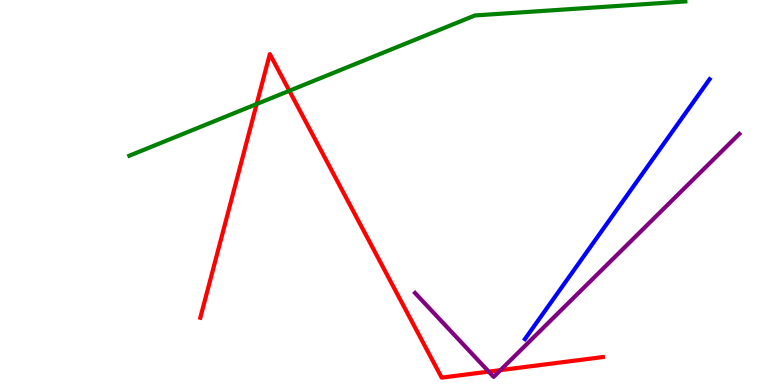[{'lines': ['blue', 'red'], 'intersections': []}, {'lines': ['green', 'red'], 'intersections': [{'x': 3.31, 'y': 7.3}, {'x': 3.73, 'y': 7.64}]}, {'lines': ['purple', 'red'], 'intersections': [{'x': 6.31, 'y': 0.347}, {'x': 6.46, 'y': 0.386}]}, {'lines': ['blue', 'green'], 'intersections': []}, {'lines': ['blue', 'purple'], 'intersections': []}, {'lines': ['green', 'purple'], 'intersections': []}]